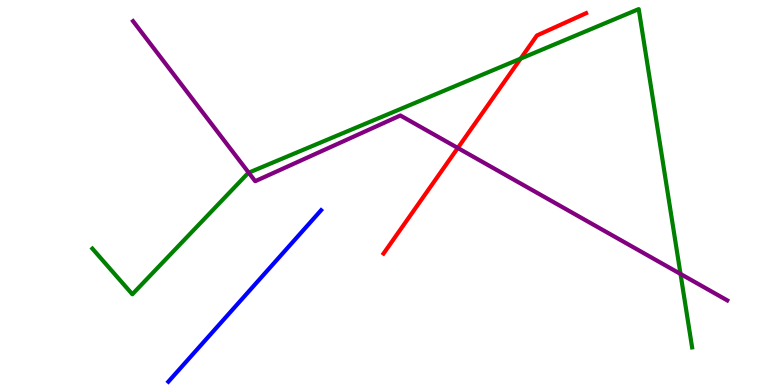[{'lines': ['blue', 'red'], 'intersections': []}, {'lines': ['green', 'red'], 'intersections': [{'x': 6.72, 'y': 8.48}]}, {'lines': ['purple', 'red'], 'intersections': [{'x': 5.91, 'y': 6.16}]}, {'lines': ['blue', 'green'], 'intersections': []}, {'lines': ['blue', 'purple'], 'intersections': []}, {'lines': ['green', 'purple'], 'intersections': [{'x': 3.21, 'y': 5.51}, {'x': 8.78, 'y': 2.88}]}]